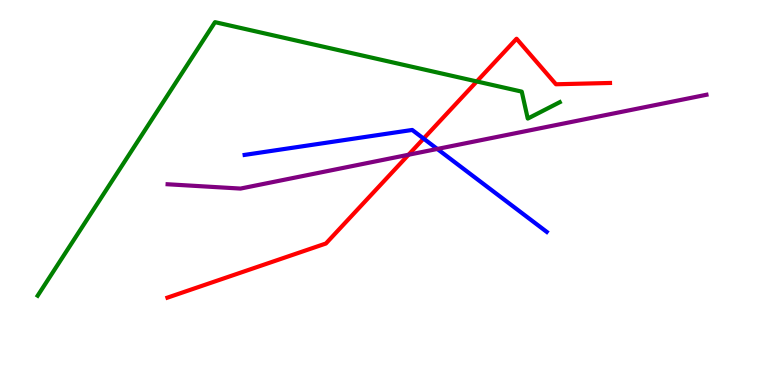[{'lines': ['blue', 'red'], 'intersections': [{'x': 5.47, 'y': 6.4}]}, {'lines': ['green', 'red'], 'intersections': [{'x': 6.15, 'y': 7.88}]}, {'lines': ['purple', 'red'], 'intersections': [{'x': 5.27, 'y': 5.98}]}, {'lines': ['blue', 'green'], 'intersections': []}, {'lines': ['blue', 'purple'], 'intersections': [{'x': 5.64, 'y': 6.13}]}, {'lines': ['green', 'purple'], 'intersections': []}]